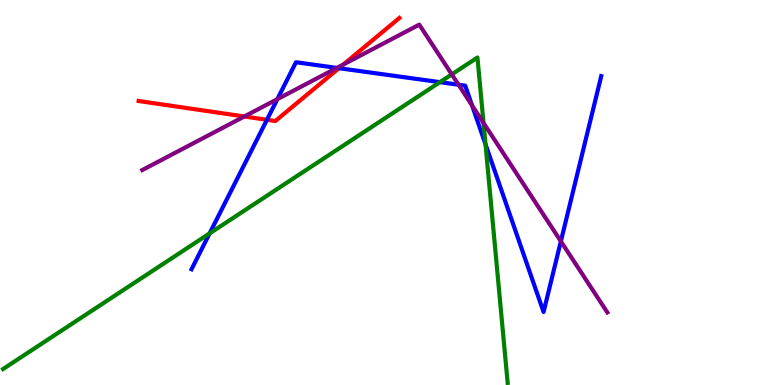[{'lines': ['blue', 'red'], 'intersections': [{'x': 3.44, 'y': 6.89}, {'x': 4.37, 'y': 8.23}]}, {'lines': ['green', 'red'], 'intersections': []}, {'lines': ['purple', 'red'], 'intersections': [{'x': 3.15, 'y': 6.97}, {'x': 4.43, 'y': 8.33}]}, {'lines': ['blue', 'green'], 'intersections': [{'x': 2.7, 'y': 3.94}, {'x': 5.68, 'y': 7.87}, {'x': 6.26, 'y': 6.25}]}, {'lines': ['blue', 'purple'], 'intersections': [{'x': 3.58, 'y': 7.42}, {'x': 4.35, 'y': 8.24}, {'x': 5.92, 'y': 7.8}, {'x': 6.09, 'y': 7.26}, {'x': 7.24, 'y': 3.73}]}, {'lines': ['green', 'purple'], 'intersections': [{'x': 5.83, 'y': 8.07}, {'x': 6.24, 'y': 6.81}]}]